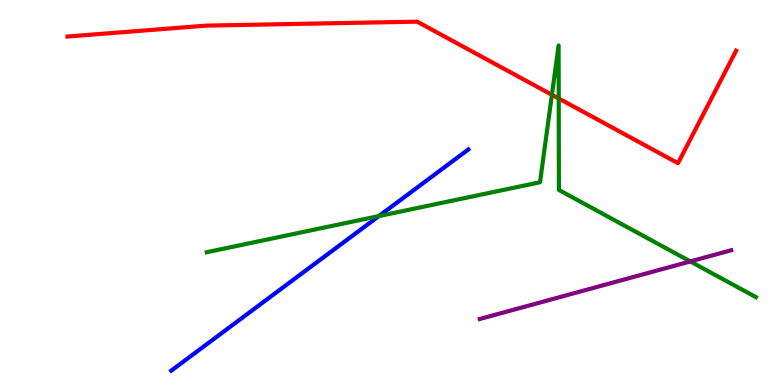[{'lines': ['blue', 'red'], 'intersections': []}, {'lines': ['green', 'red'], 'intersections': [{'x': 7.12, 'y': 7.54}, {'x': 7.21, 'y': 7.44}]}, {'lines': ['purple', 'red'], 'intersections': []}, {'lines': ['blue', 'green'], 'intersections': [{'x': 4.89, 'y': 4.39}]}, {'lines': ['blue', 'purple'], 'intersections': []}, {'lines': ['green', 'purple'], 'intersections': [{'x': 8.91, 'y': 3.21}]}]